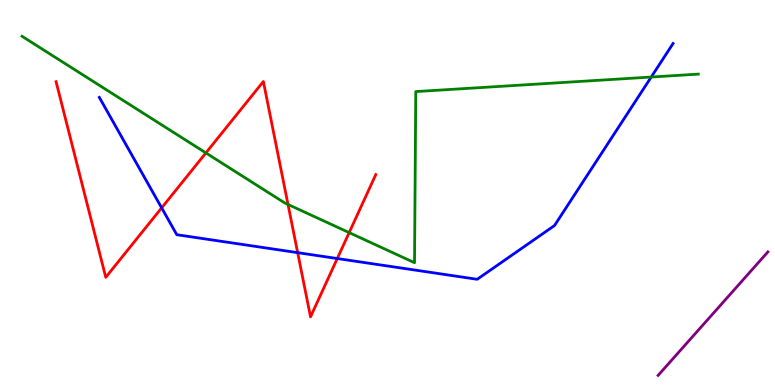[{'lines': ['blue', 'red'], 'intersections': [{'x': 2.09, 'y': 4.6}, {'x': 3.84, 'y': 3.44}, {'x': 4.35, 'y': 3.28}]}, {'lines': ['green', 'red'], 'intersections': [{'x': 2.66, 'y': 6.03}, {'x': 3.72, 'y': 4.69}, {'x': 4.51, 'y': 3.96}]}, {'lines': ['purple', 'red'], 'intersections': []}, {'lines': ['blue', 'green'], 'intersections': [{'x': 8.4, 'y': 8.0}]}, {'lines': ['blue', 'purple'], 'intersections': []}, {'lines': ['green', 'purple'], 'intersections': []}]